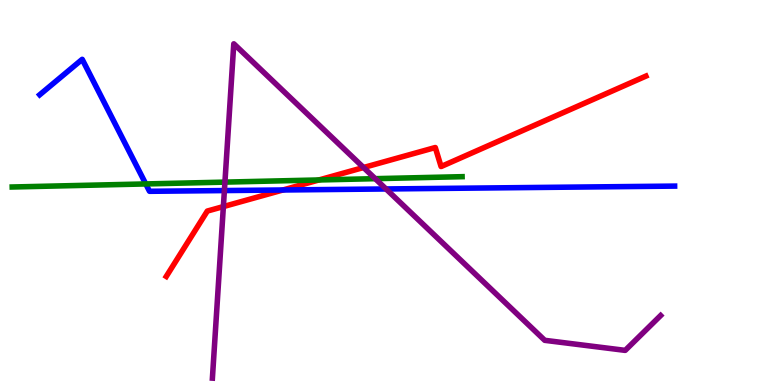[{'lines': ['blue', 'red'], 'intersections': [{'x': 3.65, 'y': 5.07}]}, {'lines': ['green', 'red'], 'intersections': [{'x': 4.11, 'y': 5.33}]}, {'lines': ['purple', 'red'], 'intersections': [{'x': 2.88, 'y': 4.63}, {'x': 4.69, 'y': 5.65}]}, {'lines': ['blue', 'green'], 'intersections': [{'x': 1.88, 'y': 5.22}]}, {'lines': ['blue', 'purple'], 'intersections': [{'x': 2.9, 'y': 5.05}, {'x': 4.98, 'y': 5.09}]}, {'lines': ['green', 'purple'], 'intersections': [{'x': 2.9, 'y': 5.27}, {'x': 4.84, 'y': 5.36}]}]